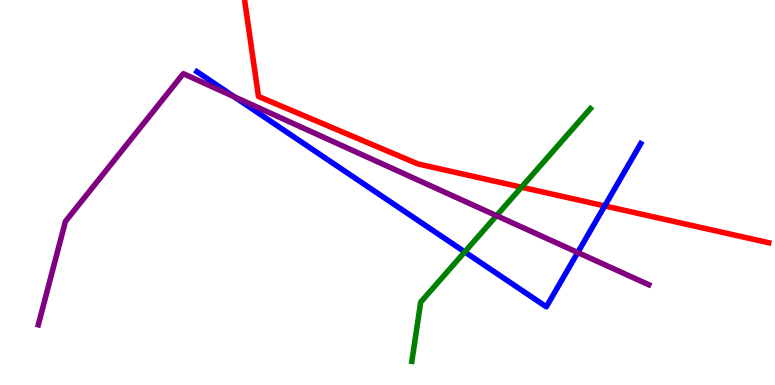[{'lines': ['blue', 'red'], 'intersections': [{'x': 7.8, 'y': 4.65}]}, {'lines': ['green', 'red'], 'intersections': [{'x': 6.73, 'y': 5.14}]}, {'lines': ['purple', 'red'], 'intersections': []}, {'lines': ['blue', 'green'], 'intersections': [{'x': 6.0, 'y': 3.46}]}, {'lines': ['blue', 'purple'], 'intersections': [{'x': 3.02, 'y': 7.49}, {'x': 7.45, 'y': 3.44}]}, {'lines': ['green', 'purple'], 'intersections': [{'x': 6.41, 'y': 4.4}]}]